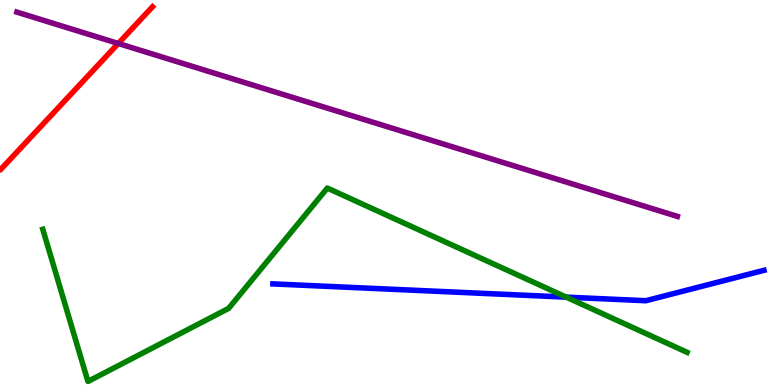[{'lines': ['blue', 'red'], 'intersections': []}, {'lines': ['green', 'red'], 'intersections': []}, {'lines': ['purple', 'red'], 'intersections': [{'x': 1.53, 'y': 8.87}]}, {'lines': ['blue', 'green'], 'intersections': [{'x': 7.31, 'y': 2.28}]}, {'lines': ['blue', 'purple'], 'intersections': []}, {'lines': ['green', 'purple'], 'intersections': []}]